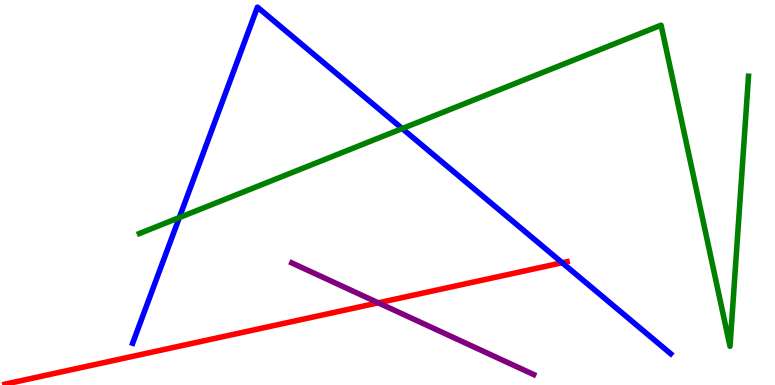[{'lines': ['blue', 'red'], 'intersections': [{'x': 7.25, 'y': 3.18}]}, {'lines': ['green', 'red'], 'intersections': []}, {'lines': ['purple', 'red'], 'intersections': [{'x': 4.88, 'y': 2.13}]}, {'lines': ['blue', 'green'], 'intersections': [{'x': 2.31, 'y': 4.35}, {'x': 5.19, 'y': 6.66}]}, {'lines': ['blue', 'purple'], 'intersections': []}, {'lines': ['green', 'purple'], 'intersections': []}]